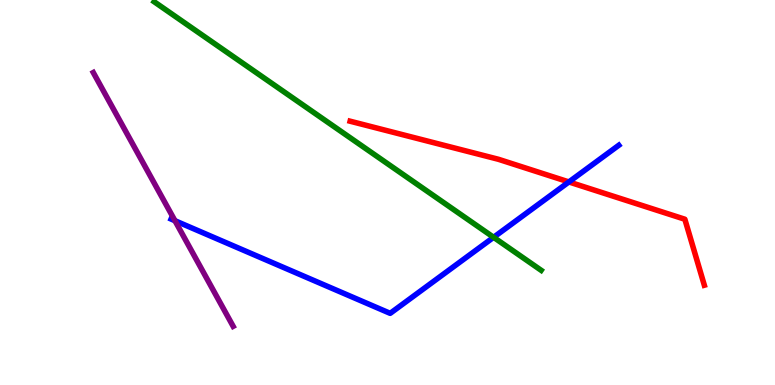[{'lines': ['blue', 'red'], 'intersections': [{'x': 7.34, 'y': 5.27}]}, {'lines': ['green', 'red'], 'intersections': []}, {'lines': ['purple', 'red'], 'intersections': []}, {'lines': ['blue', 'green'], 'intersections': [{'x': 6.37, 'y': 3.84}]}, {'lines': ['blue', 'purple'], 'intersections': [{'x': 2.26, 'y': 4.27}]}, {'lines': ['green', 'purple'], 'intersections': []}]